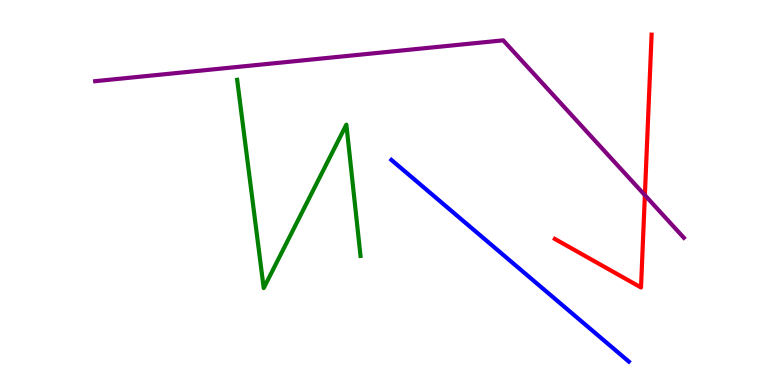[{'lines': ['blue', 'red'], 'intersections': []}, {'lines': ['green', 'red'], 'intersections': []}, {'lines': ['purple', 'red'], 'intersections': [{'x': 8.32, 'y': 4.93}]}, {'lines': ['blue', 'green'], 'intersections': []}, {'lines': ['blue', 'purple'], 'intersections': []}, {'lines': ['green', 'purple'], 'intersections': []}]